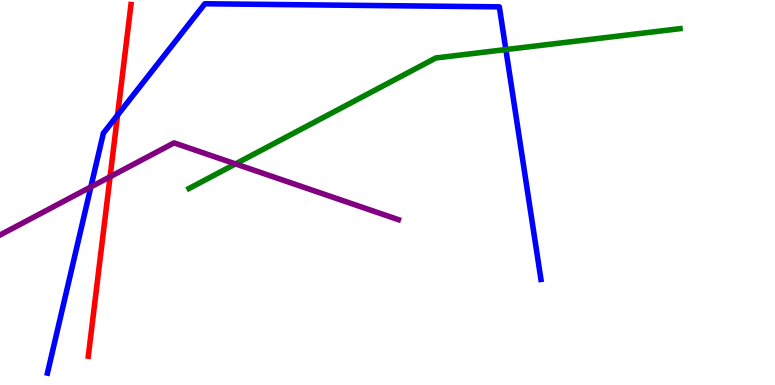[{'lines': ['blue', 'red'], 'intersections': [{'x': 1.52, 'y': 7.01}]}, {'lines': ['green', 'red'], 'intersections': []}, {'lines': ['purple', 'red'], 'intersections': [{'x': 1.42, 'y': 5.41}]}, {'lines': ['blue', 'green'], 'intersections': [{'x': 6.53, 'y': 8.71}]}, {'lines': ['blue', 'purple'], 'intersections': [{'x': 1.17, 'y': 5.14}]}, {'lines': ['green', 'purple'], 'intersections': [{'x': 3.04, 'y': 5.74}]}]